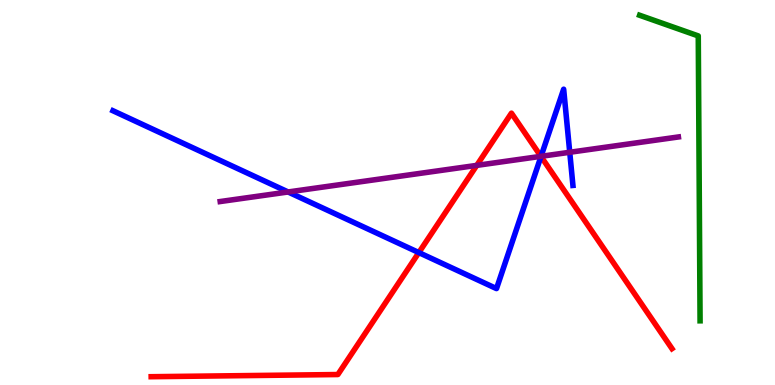[{'lines': ['blue', 'red'], 'intersections': [{'x': 5.4, 'y': 3.44}, {'x': 6.98, 'y': 5.93}]}, {'lines': ['green', 'red'], 'intersections': []}, {'lines': ['purple', 'red'], 'intersections': [{'x': 6.15, 'y': 5.7}, {'x': 6.98, 'y': 5.94}]}, {'lines': ['blue', 'green'], 'intersections': []}, {'lines': ['blue', 'purple'], 'intersections': [{'x': 3.72, 'y': 5.01}, {'x': 6.98, 'y': 5.94}, {'x': 7.35, 'y': 6.04}]}, {'lines': ['green', 'purple'], 'intersections': []}]